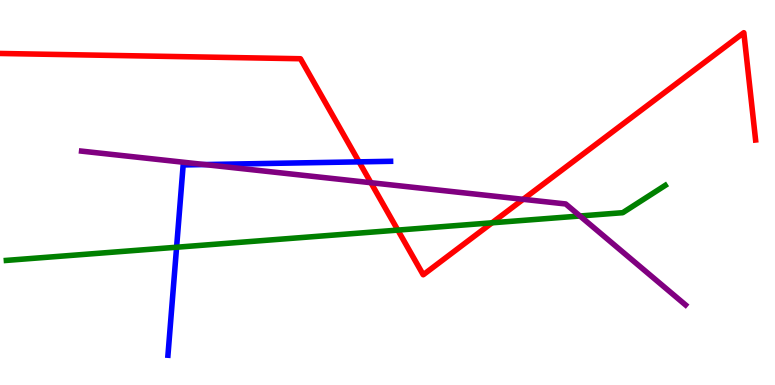[{'lines': ['blue', 'red'], 'intersections': [{'x': 4.63, 'y': 5.8}]}, {'lines': ['green', 'red'], 'intersections': [{'x': 5.13, 'y': 4.02}, {'x': 6.35, 'y': 4.21}]}, {'lines': ['purple', 'red'], 'intersections': [{'x': 4.79, 'y': 5.25}, {'x': 6.75, 'y': 4.82}]}, {'lines': ['blue', 'green'], 'intersections': [{'x': 2.28, 'y': 3.58}]}, {'lines': ['blue', 'purple'], 'intersections': [{'x': 2.64, 'y': 5.73}]}, {'lines': ['green', 'purple'], 'intersections': [{'x': 7.48, 'y': 4.39}]}]